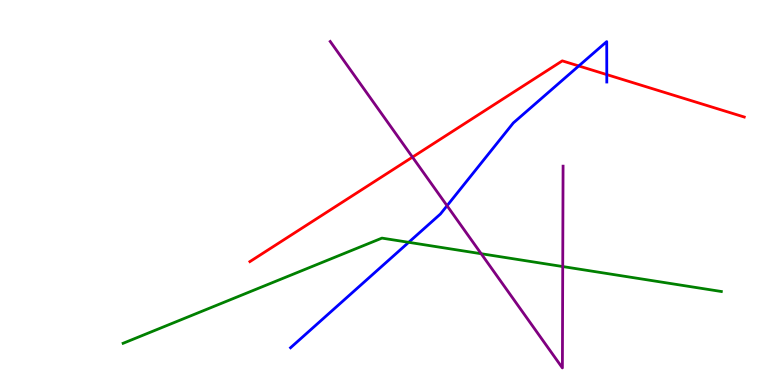[{'lines': ['blue', 'red'], 'intersections': [{'x': 7.47, 'y': 8.29}, {'x': 7.83, 'y': 8.06}]}, {'lines': ['green', 'red'], 'intersections': []}, {'lines': ['purple', 'red'], 'intersections': [{'x': 5.32, 'y': 5.92}]}, {'lines': ['blue', 'green'], 'intersections': [{'x': 5.27, 'y': 3.71}]}, {'lines': ['blue', 'purple'], 'intersections': [{'x': 5.77, 'y': 4.66}]}, {'lines': ['green', 'purple'], 'intersections': [{'x': 6.21, 'y': 3.41}, {'x': 7.26, 'y': 3.08}]}]